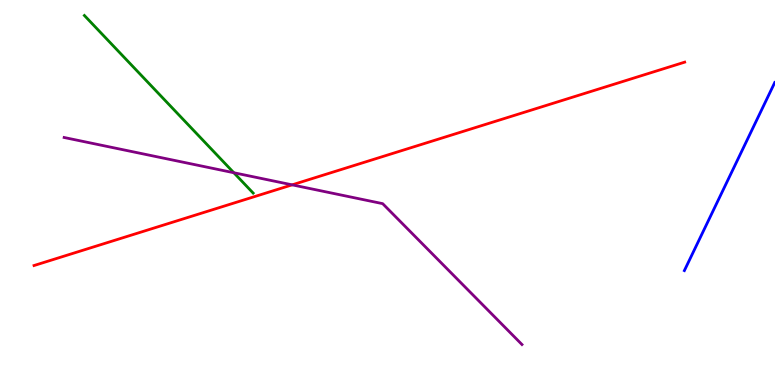[{'lines': ['blue', 'red'], 'intersections': []}, {'lines': ['green', 'red'], 'intersections': []}, {'lines': ['purple', 'red'], 'intersections': [{'x': 3.77, 'y': 5.2}]}, {'lines': ['blue', 'green'], 'intersections': []}, {'lines': ['blue', 'purple'], 'intersections': []}, {'lines': ['green', 'purple'], 'intersections': [{'x': 3.02, 'y': 5.51}]}]